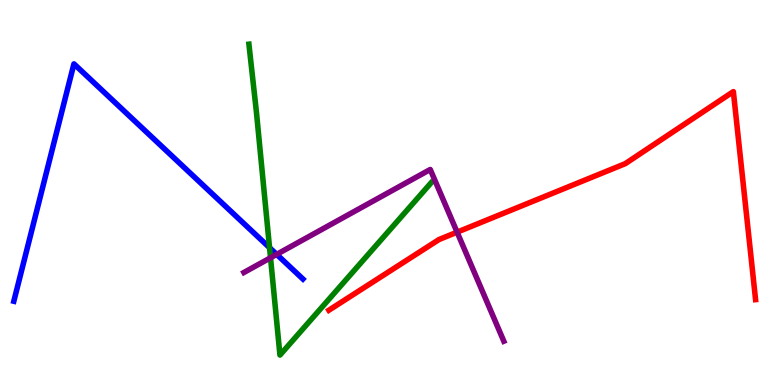[{'lines': ['blue', 'red'], 'intersections': []}, {'lines': ['green', 'red'], 'intersections': []}, {'lines': ['purple', 'red'], 'intersections': [{'x': 5.9, 'y': 3.97}]}, {'lines': ['blue', 'green'], 'intersections': [{'x': 3.48, 'y': 3.57}]}, {'lines': ['blue', 'purple'], 'intersections': [{'x': 3.57, 'y': 3.39}]}, {'lines': ['green', 'purple'], 'intersections': [{'x': 3.49, 'y': 3.3}]}]